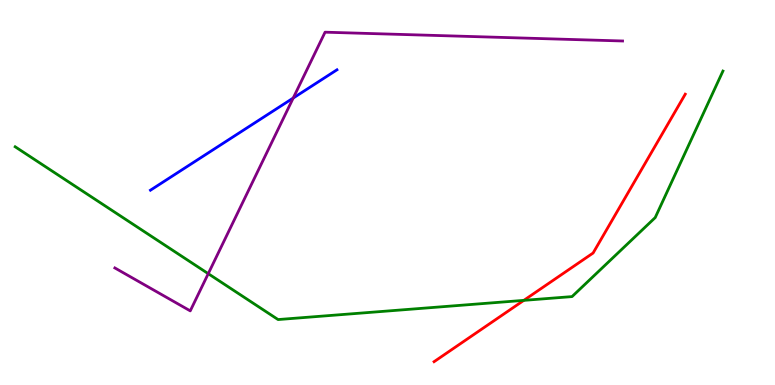[{'lines': ['blue', 'red'], 'intersections': []}, {'lines': ['green', 'red'], 'intersections': [{'x': 6.76, 'y': 2.2}]}, {'lines': ['purple', 'red'], 'intersections': []}, {'lines': ['blue', 'green'], 'intersections': []}, {'lines': ['blue', 'purple'], 'intersections': [{'x': 3.78, 'y': 7.45}]}, {'lines': ['green', 'purple'], 'intersections': [{'x': 2.69, 'y': 2.89}]}]